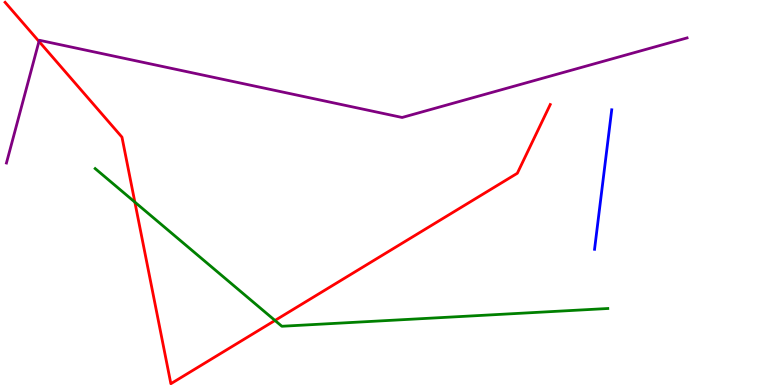[{'lines': ['blue', 'red'], 'intersections': []}, {'lines': ['green', 'red'], 'intersections': [{'x': 1.74, 'y': 4.75}, {'x': 3.55, 'y': 1.68}]}, {'lines': ['purple', 'red'], 'intersections': [{'x': 0.503, 'y': 8.92}]}, {'lines': ['blue', 'green'], 'intersections': []}, {'lines': ['blue', 'purple'], 'intersections': []}, {'lines': ['green', 'purple'], 'intersections': []}]